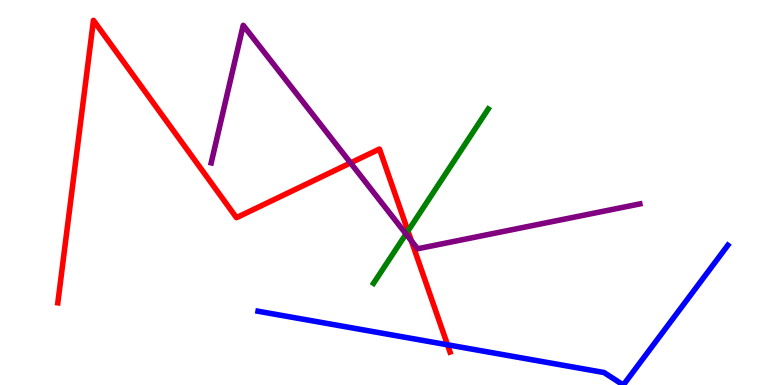[{'lines': ['blue', 'red'], 'intersections': [{'x': 5.77, 'y': 1.04}]}, {'lines': ['green', 'red'], 'intersections': [{'x': 5.26, 'y': 4.0}]}, {'lines': ['purple', 'red'], 'intersections': [{'x': 4.52, 'y': 5.77}, {'x': 5.31, 'y': 3.74}]}, {'lines': ['blue', 'green'], 'intersections': []}, {'lines': ['blue', 'purple'], 'intersections': []}, {'lines': ['green', 'purple'], 'intersections': [{'x': 5.24, 'y': 3.92}]}]